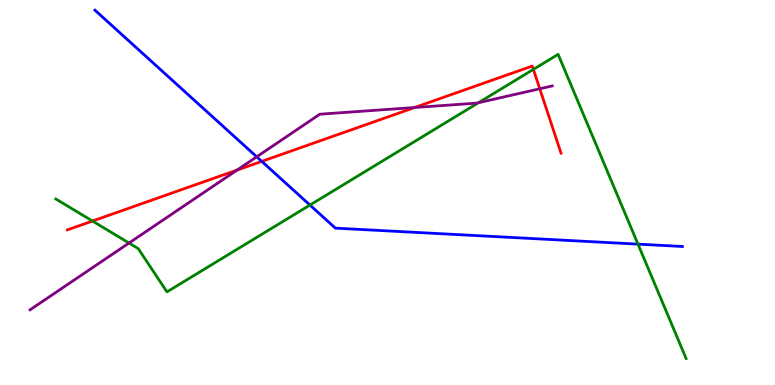[{'lines': ['blue', 'red'], 'intersections': [{'x': 3.38, 'y': 5.81}]}, {'lines': ['green', 'red'], 'intersections': [{'x': 1.19, 'y': 4.26}, {'x': 6.88, 'y': 8.2}]}, {'lines': ['purple', 'red'], 'intersections': [{'x': 3.06, 'y': 5.58}, {'x': 5.35, 'y': 7.21}, {'x': 6.96, 'y': 7.69}]}, {'lines': ['blue', 'green'], 'intersections': [{'x': 4.0, 'y': 4.67}, {'x': 8.23, 'y': 3.66}]}, {'lines': ['blue', 'purple'], 'intersections': [{'x': 3.31, 'y': 5.93}]}, {'lines': ['green', 'purple'], 'intersections': [{'x': 1.66, 'y': 3.69}, {'x': 6.17, 'y': 7.33}]}]